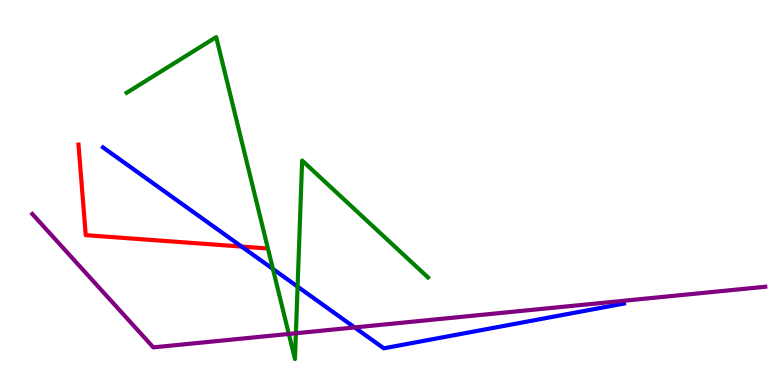[{'lines': ['blue', 'red'], 'intersections': [{'x': 3.12, 'y': 3.6}]}, {'lines': ['green', 'red'], 'intersections': []}, {'lines': ['purple', 'red'], 'intersections': []}, {'lines': ['blue', 'green'], 'intersections': [{'x': 3.52, 'y': 3.01}, {'x': 3.84, 'y': 2.56}]}, {'lines': ['blue', 'purple'], 'intersections': [{'x': 4.58, 'y': 1.5}]}, {'lines': ['green', 'purple'], 'intersections': [{'x': 3.73, 'y': 1.33}, {'x': 3.82, 'y': 1.34}]}]